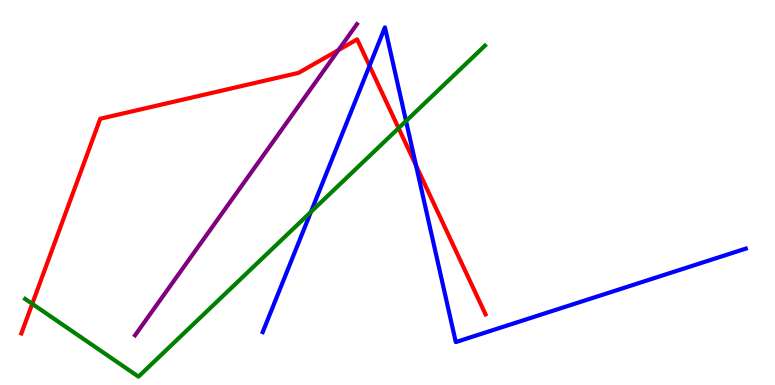[{'lines': ['blue', 'red'], 'intersections': [{'x': 4.77, 'y': 8.29}, {'x': 5.37, 'y': 5.7}]}, {'lines': ['green', 'red'], 'intersections': [{'x': 0.416, 'y': 2.11}, {'x': 5.14, 'y': 6.67}]}, {'lines': ['purple', 'red'], 'intersections': [{'x': 4.37, 'y': 8.7}]}, {'lines': ['blue', 'green'], 'intersections': [{'x': 4.01, 'y': 4.5}, {'x': 5.24, 'y': 6.86}]}, {'lines': ['blue', 'purple'], 'intersections': []}, {'lines': ['green', 'purple'], 'intersections': []}]